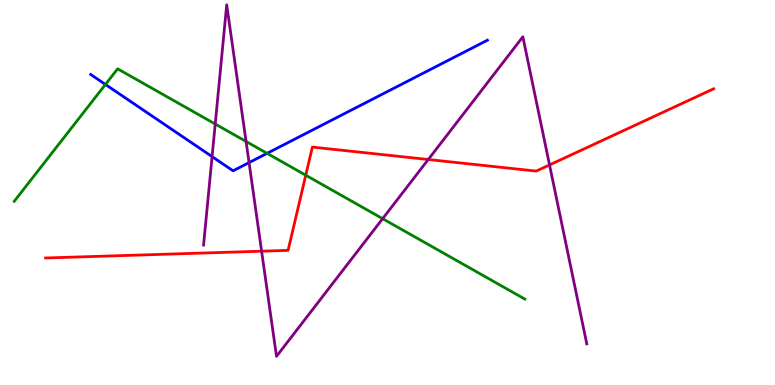[{'lines': ['blue', 'red'], 'intersections': []}, {'lines': ['green', 'red'], 'intersections': [{'x': 3.95, 'y': 5.45}]}, {'lines': ['purple', 'red'], 'intersections': [{'x': 3.38, 'y': 3.48}, {'x': 5.53, 'y': 5.86}, {'x': 7.09, 'y': 5.72}]}, {'lines': ['blue', 'green'], 'intersections': [{'x': 1.36, 'y': 7.81}, {'x': 3.45, 'y': 6.02}]}, {'lines': ['blue', 'purple'], 'intersections': [{'x': 2.74, 'y': 5.93}, {'x': 3.21, 'y': 5.78}]}, {'lines': ['green', 'purple'], 'intersections': [{'x': 2.78, 'y': 6.78}, {'x': 3.18, 'y': 6.33}, {'x': 4.94, 'y': 4.32}]}]